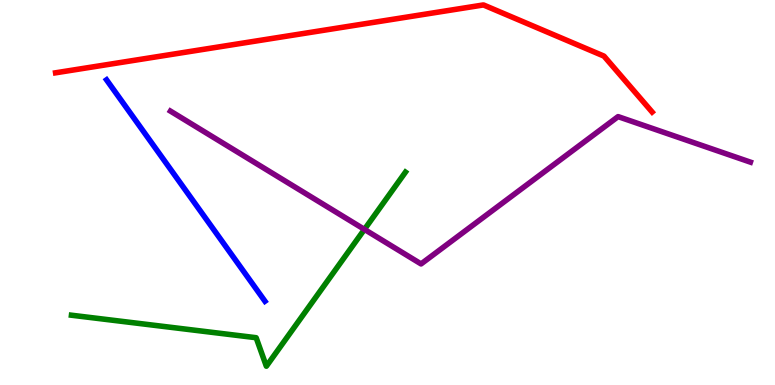[{'lines': ['blue', 'red'], 'intersections': []}, {'lines': ['green', 'red'], 'intersections': []}, {'lines': ['purple', 'red'], 'intersections': []}, {'lines': ['blue', 'green'], 'intersections': []}, {'lines': ['blue', 'purple'], 'intersections': []}, {'lines': ['green', 'purple'], 'intersections': [{'x': 4.7, 'y': 4.04}]}]